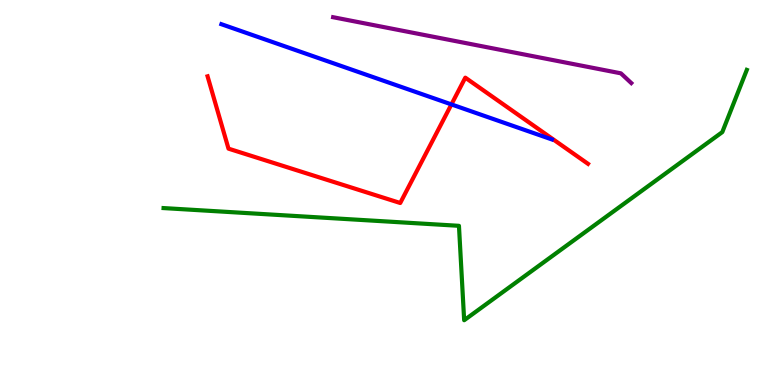[{'lines': ['blue', 'red'], 'intersections': [{'x': 5.82, 'y': 7.29}]}, {'lines': ['green', 'red'], 'intersections': []}, {'lines': ['purple', 'red'], 'intersections': []}, {'lines': ['blue', 'green'], 'intersections': []}, {'lines': ['blue', 'purple'], 'intersections': []}, {'lines': ['green', 'purple'], 'intersections': []}]